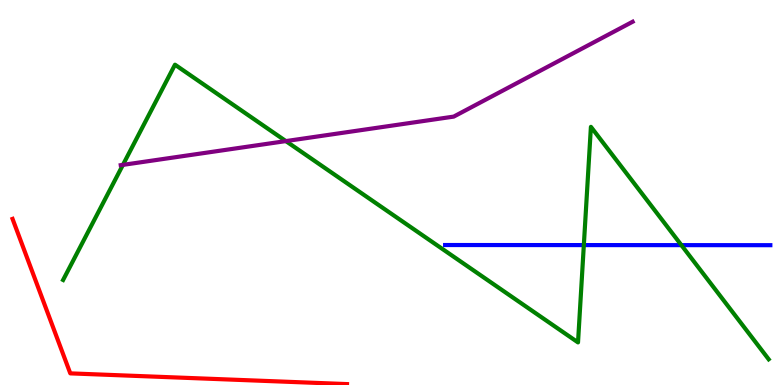[{'lines': ['blue', 'red'], 'intersections': []}, {'lines': ['green', 'red'], 'intersections': []}, {'lines': ['purple', 'red'], 'intersections': []}, {'lines': ['blue', 'green'], 'intersections': [{'x': 7.53, 'y': 3.63}, {'x': 8.79, 'y': 3.63}]}, {'lines': ['blue', 'purple'], 'intersections': []}, {'lines': ['green', 'purple'], 'intersections': [{'x': 1.59, 'y': 5.72}, {'x': 3.69, 'y': 6.34}]}]